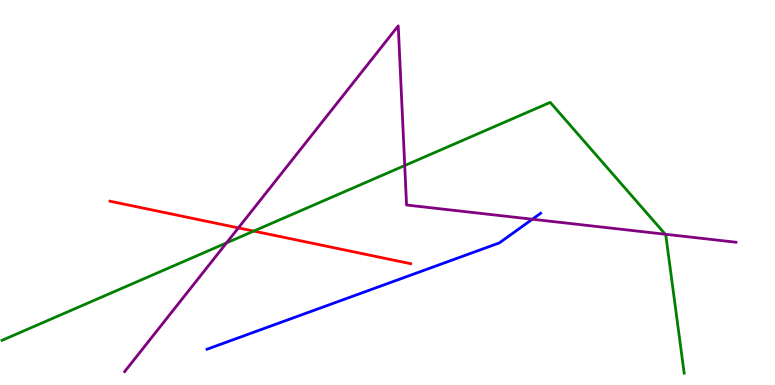[{'lines': ['blue', 'red'], 'intersections': []}, {'lines': ['green', 'red'], 'intersections': [{'x': 3.27, 'y': 4.0}]}, {'lines': ['purple', 'red'], 'intersections': [{'x': 3.08, 'y': 4.08}]}, {'lines': ['blue', 'green'], 'intersections': []}, {'lines': ['blue', 'purple'], 'intersections': [{'x': 6.87, 'y': 4.31}]}, {'lines': ['green', 'purple'], 'intersections': [{'x': 2.92, 'y': 3.69}, {'x': 5.22, 'y': 5.7}, {'x': 8.58, 'y': 3.92}]}]